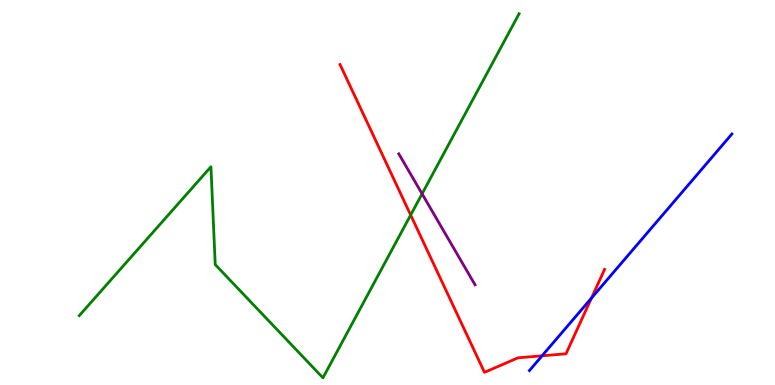[{'lines': ['blue', 'red'], 'intersections': [{'x': 6.99, 'y': 0.759}, {'x': 7.63, 'y': 2.26}]}, {'lines': ['green', 'red'], 'intersections': [{'x': 5.3, 'y': 4.42}]}, {'lines': ['purple', 'red'], 'intersections': []}, {'lines': ['blue', 'green'], 'intersections': []}, {'lines': ['blue', 'purple'], 'intersections': []}, {'lines': ['green', 'purple'], 'intersections': [{'x': 5.45, 'y': 4.97}]}]